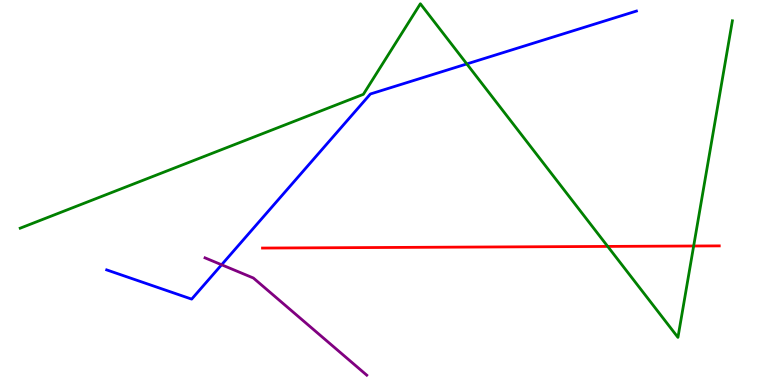[{'lines': ['blue', 'red'], 'intersections': []}, {'lines': ['green', 'red'], 'intersections': [{'x': 7.84, 'y': 3.6}, {'x': 8.95, 'y': 3.61}]}, {'lines': ['purple', 'red'], 'intersections': []}, {'lines': ['blue', 'green'], 'intersections': [{'x': 6.02, 'y': 8.34}]}, {'lines': ['blue', 'purple'], 'intersections': [{'x': 2.86, 'y': 3.12}]}, {'lines': ['green', 'purple'], 'intersections': []}]